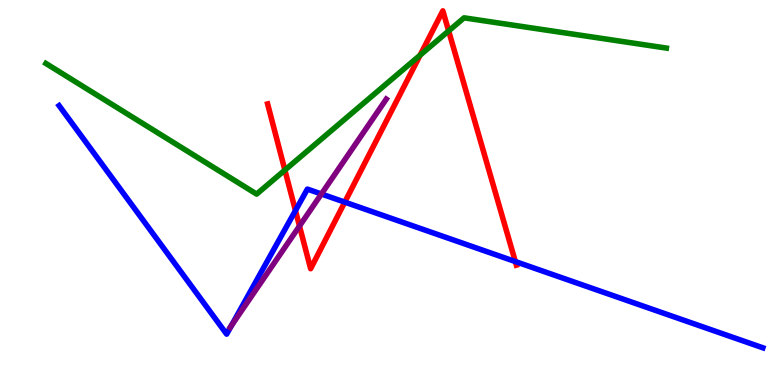[{'lines': ['blue', 'red'], 'intersections': [{'x': 3.81, 'y': 4.53}, {'x': 4.45, 'y': 4.75}, {'x': 6.65, 'y': 3.21}]}, {'lines': ['green', 'red'], 'intersections': [{'x': 3.68, 'y': 5.58}, {'x': 5.42, 'y': 8.57}, {'x': 5.79, 'y': 9.2}]}, {'lines': ['purple', 'red'], 'intersections': [{'x': 3.86, 'y': 4.13}]}, {'lines': ['blue', 'green'], 'intersections': []}, {'lines': ['blue', 'purple'], 'intersections': [{'x': 2.99, 'y': 1.54}, {'x': 4.15, 'y': 4.96}]}, {'lines': ['green', 'purple'], 'intersections': []}]